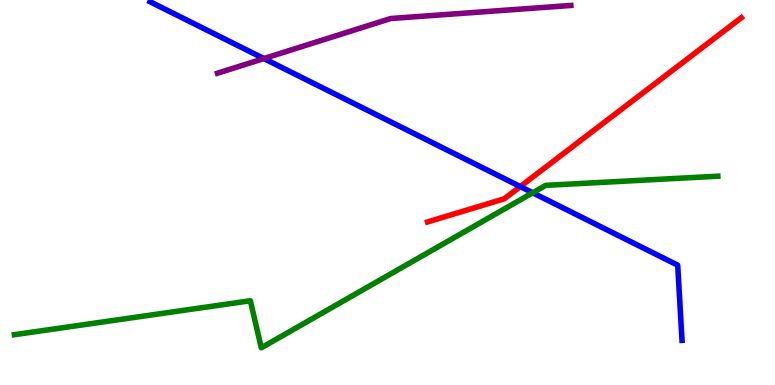[{'lines': ['blue', 'red'], 'intersections': [{'x': 6.71, 'y': 5.15}]}, {'lines': ['green', 'red'], 'intersections': []}, {'lines': ['purple', 'red'], 'intersections': []}, {'lines': ['blue', 'green'], 'intersections': [{'x': 6.87, 'y': 4.99}]}, {'lines': ['blue', 'purple'], 'intersections': [{'x': 3.41, 'y': 8.48}]}, {'lines': ['green', 'purple'], 'intersections': []}]